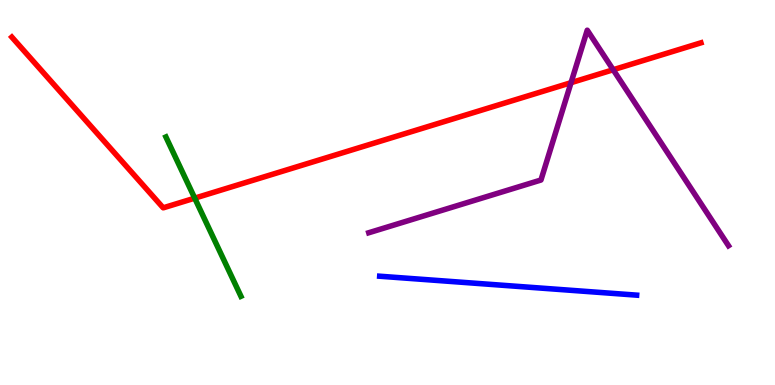[{'lines': ['blue', 'red'], 'intersections': []}, {'lines': ['green', 'red'], 'intersections': [{'x': 2.51, 'y': 4.85}]}, {'lines': ['purple', 'red'], 'intersections': [{'x': 7.37, 'y': 7.85}, {'x': 7.91, 'y': 8.19}]}, {'lines': ['blue', 'green'], 'intersections': []}, {'lines': ['blue', 'purple'], 'intersections': []}, {'lines': ['green', 'purple'], 'intersections': []}]